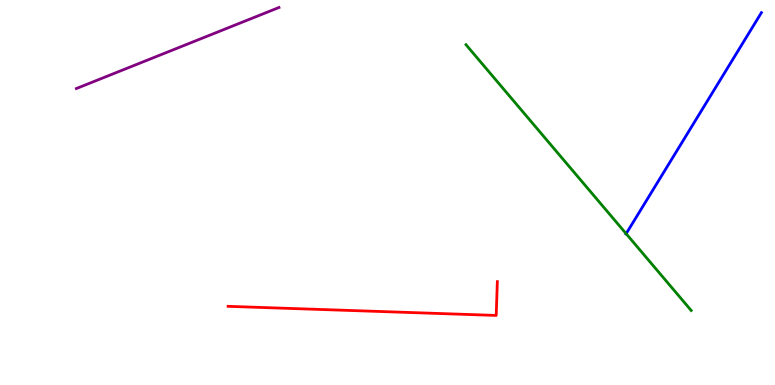[{'lines': ['blue', 'red'], 'intersections': []}, {'lines': ['green', 'red'], 'intersections': []}, {'lines': ['purple', 'red'], 'intersections': []}, {'lines': ['blue', 'green'], 'intersections': [{'x': 8.08, 'y': 3.93}]}, {'lines': ['blue', 'purple'], 'intersections': []}, {'lines': ['green', 'purple'], 'intersections': []}]